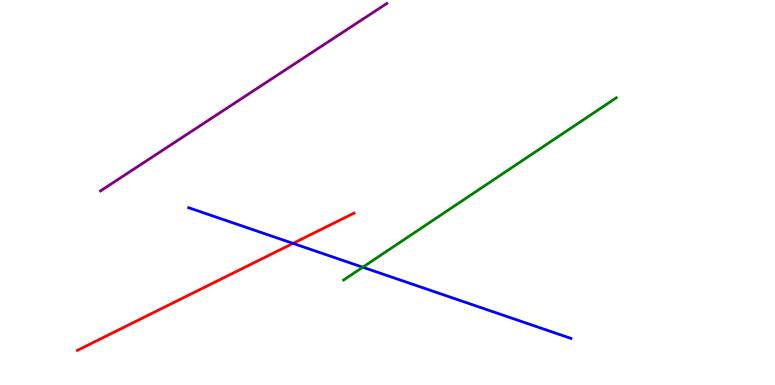[{'lines': ['blue', 'red'], 'intersections': [{'x': 3.78, 'y': 3.68}]}, {'lines': ['green', 'red'], 'intersections': []}, {'lines': ['purple', 'red'], 'intersections': []}, {'lines': ['blue', 'green'], 'intersections': [{'x': 4.68, 'y': 3.06}]}, {'lines': ['blue', 'purple'], 'intersections': []}, {'lines': ['green', 'purple'], 'intersections': []}]